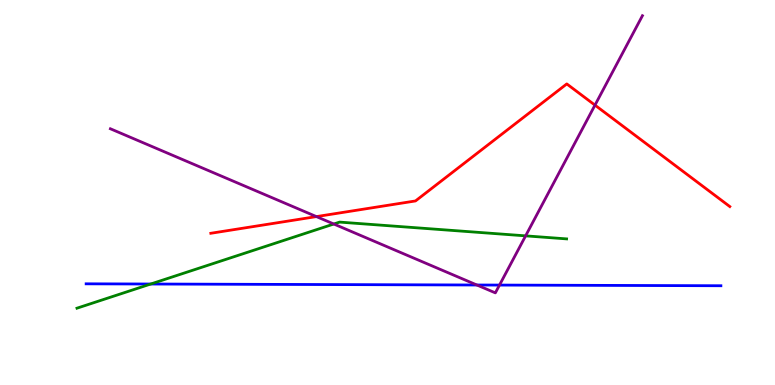[{'lines': ['blue', 'red'], 'intersections': []}, {'lines': ['green', 'red'], 'intersections': []}, {'lines': ['purple', 'red'], 'intersections': [{'x': 4.08, 'y': 4.37}, {'x': 7.68, 'y': 7.27}]}, {'lines': ['blue', 'green'], 'intersections': [{'x': 1.94, 'y': 2.62}]}, {'lines': ['blue', 'purple'], 'intersections': [{'x': 6.15, 'y': 2.6}, {'x': 6.45, 'y': 2.6}]}, {'lines': ['green', 'purple'], 'intersections': [{'x': 4.31, 'y': 4.18}, {'x': 6.78, 'y': 3.87}]}]